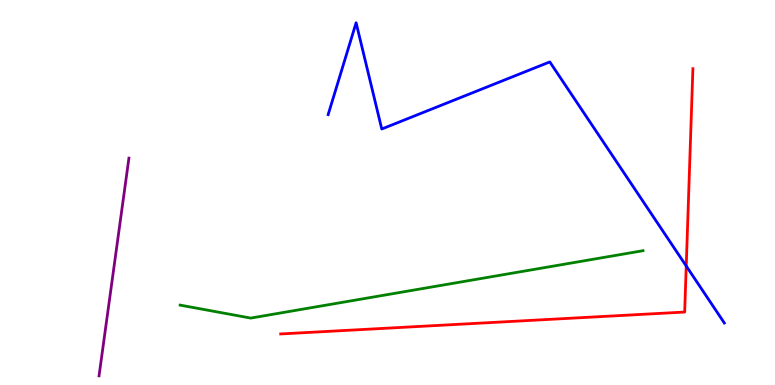[{'lines': ['blue', 'red'], 'intersections': [{'x': 8.85, 'y': 3.09}]}, {'lines': ['green', 'red'], 'intersections': []}, {'lines': ['purple', 'red'], 'intersections': []}, {'lines': ['blue', 'green'], 'intersections': []}, {'lines': ['blue', 'purple'], 'intersections': []}, {'lines': ['green', 'purple'], 'intersections': []}]